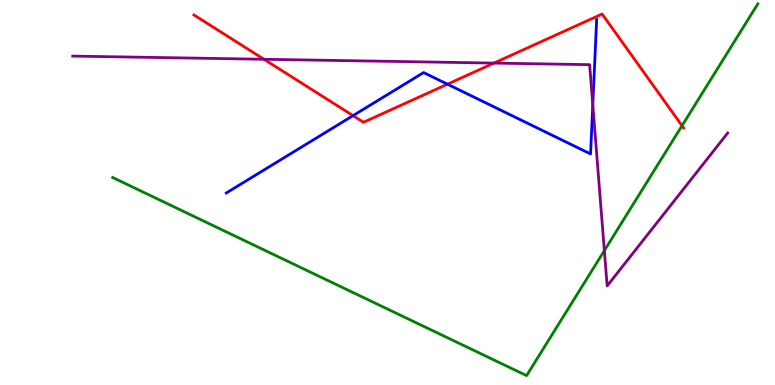[{'lines': ['blue', 'red'], 'intersections': [{'x': 4.56, 'y': 7.0}, {'x': 5.77, 'y': 7.81}]}, {'lines': ['green', 'red'], 'intersections': [{'x': 8.8, 'y': 6.73}]}, {'lines': ['purple', 'red'], 'intersections': [{'x': 3.41, 'y': 8.46}, {'x': 6.37, 'y': 8.36}]}, {'lines': ['blue', 'green'], 'intersections': []}, {'lines': ['blue', 'purple'], 'intersections': [{'x': 7.65, 'y': 7.28}]}, {'lines': ['green', 'purple'], 'intersections': [{'x': 7.8, 'y': 3.49}]}]